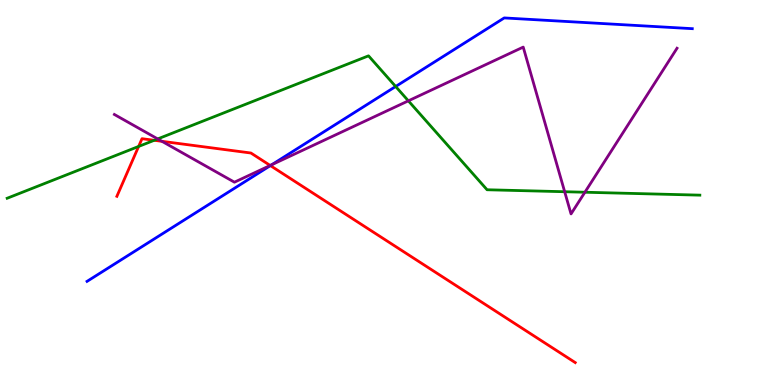[{'lines': ['blue', 'red'], 'intersections': [{'x': 3.49, 'y': 5.7}]}, {'lines': ['green', 'red'], 'intersections': [{'x': 1.79, 'y': 6.2}, {'x': 1.99, 'y': 6.36}]}, {'lines': ['purple', 'red'], 'intersections': [{'x': 2.09, 'y': 6.33}, {'x': 3.49, 'y': 5.7}]}, {'lines': ['blue', 'green'], 'intersections': [{'x': 5.11, 'y': 7.75}]}, {'lines': ['blue', 'purple'], 'intersections': [{'x': 3.51, 'y': 5.72}]}, {'lines': ['green', 'purple'], 'intersections': [{'x': 2.03, 'y': 6.39}, {'x': 5.27, 'y': 7.38}, {'x': 7.29, 'y': 5.02}, {'x': 7.55, 'y': 5.01}]}]